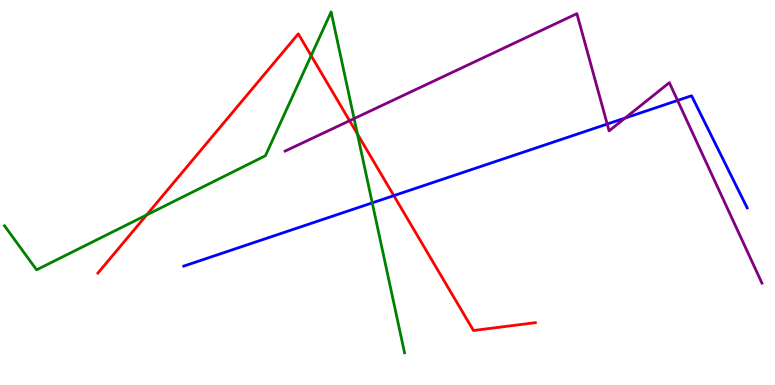[{'lines': ['blue', 'red'], 'intersections': [{'x': 5.08, 'y': 4.92}]}, {'lines': ['green', 'red'], 'intersections': [{'x': 1.89, 'y': 4.42}, {'x': 4.01, 'y': 8.55}, {'x': 4.61, 'y': 6.52}]}, {'lines': ['purple', 'red'], 'intersections': [{'x': 4.51, 'y': 6.86}]}, {'lines': ['blue', 'green'], 'intersections': [{'x': 4.8, 'y': 4.73}]}, {'lines': ['blue', 'purple'], 'intersections': [{'x': 7.83, 'y': 6.78}, {'x': 8.07, 'y': 6.93}, {'x': 8.74, 'y': 7.39}]}, {'lines': ['green', 'purple'], 'intersections': [{'x': 4.57, 'y': 6.92}]}]